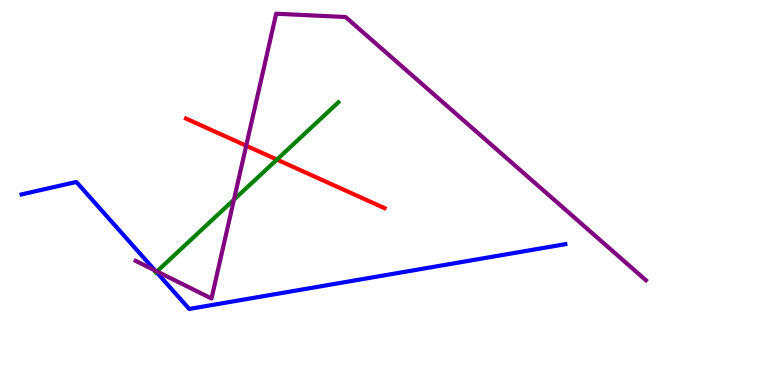[{'lines': ['blue', 'red'], 'intersections': []}, {'lines': ['green', 'red'], 'intersections': [{'x': 3.57, 'y': 5.86}]}, {'lines': ['purple', 'red'], 'intersections': [{'x': 3.18, 'y': 6.22}]}, {'lines': ['blue', 'green'], 'intersections': [{'x': 2.02, 'y': 2.94}]}, {'lines': ['blue', 'purple'], 'intersections': [{'x': 2.0, 'y': 2.97}]}, {'lines': ['green', 'purple'], 'intersections': [{'x': 2.03, 'y': 2.95}, {'x': 3.02, 'y': 4.81}]}]